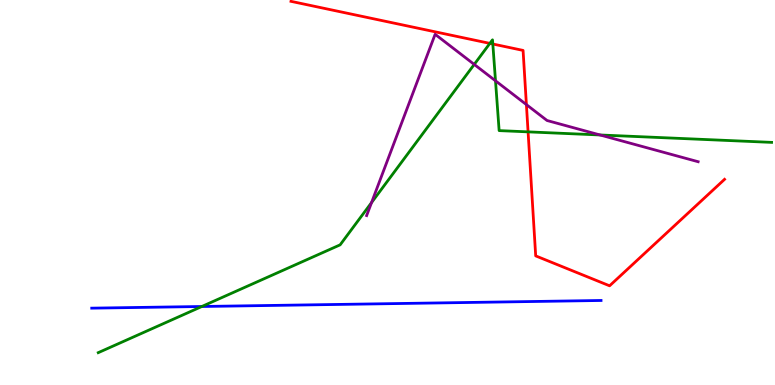[{'lines': ['blue', 'red'], 'intersections': []}, {'lines': ['green', 'red'], 'intersections': [{'x': 6.32, 'y': 8.87}, {'x': 6.36, 'y': 8.86}, {'x': 6.81, 'y': 6.57}]}, {'lines': ['purple', 'red'], 'intersections': [{'x': 6.79, 'y': 7.28}]}, {'lines': ['blue', 'green'], 'intersections': [{'x': 2.6, 'y': 2.04}]}, {'lines': ['blue', 'purple'], 'intersections': []}, {'lines': ['green', 'purple'], 'intersections': [{'x': 4.79, 'y': 4.74}, {'x': 6.12, 'y': 8.33}, {'x': 6.39, 'y': 7.9}, {'x': 7.74, 'y': 6.49}]}]